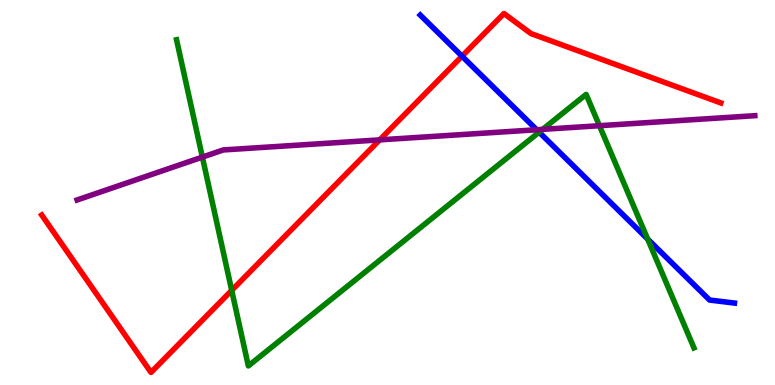[{'lines': ['blue', 'red'], 'intersections': [{'x': 5.96, 'y': 8.54}]}, {'lines': ['green', 'red'], 'intersections': [{'x': 2.99, 'y': 2.46}]}, {'lines': ['purple', 'red'], 'intersections': [{'x': 4.9, 'y': 6.37}]}, {'lines': ['blue', 'green'], 'intersections': [{'x': 6.96, 'y': 6.57}, {'x': 8.36, 'y': 3.79}]}, {'lines': ['blue', 'purple'], 'intersections': [{'x': 6.93, 'y': 6.63}]}, {'lines': ['green', 'purple'], 'intersections': [{'x': 2.61, 'y': 5.92}, {'x': 7.0, 'y': 6.64}, {'x': 7.73, 'y': 6.73}]}]